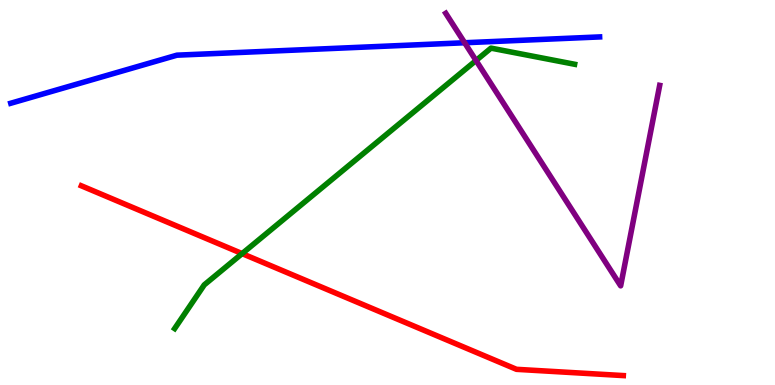[{'lines': ['blue', 'red'], 'intersections': []}, {'lines': ['green', 'red'], 'intersections': [{'x': 3.12, 'y': 3.41}]}, {'lines': ['purple', 'red'], 'intersections': []}, {'lines': ['blue', 'green'], 'intersections': []}, {'lines': ['blue', 'purple'], 'intersections': [{'x': 6.0, 'y': 8.89}]}, {'lines': ['green', 'purple'], 'intersections': [{'x': 6.14, 'y': 8.43}]}]